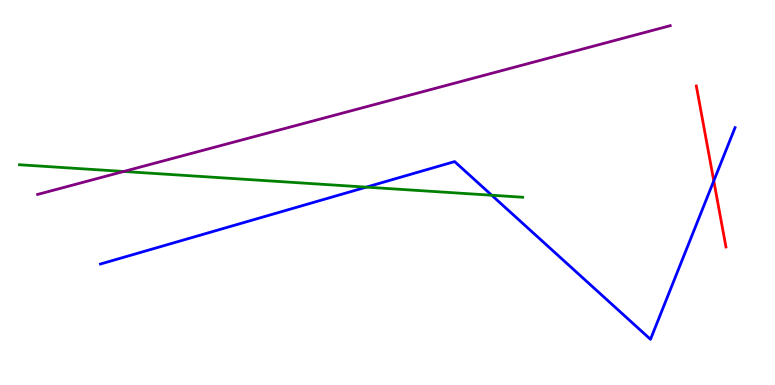[{'lines': ['blue', 'red'], 'intersections': [{'x': 9.21, 'y': 5.3}]}, {'lines': ['green', 'red'], 'intersections': []}, {'lines': ['purple', 'red'], 'intersections': []}, {'lines': ['blue', 'green'], 'intersections': [{'x': 4.73, 'y': 5.14}, {'x': 6.34, 'y': 4.93}]}, {'lines': ['blue', 'purple'], 'intersections': []}, {'lines': ['green', 'purple'], 'intersections': [{'x': 1.6, 'y': 5.55}]}]